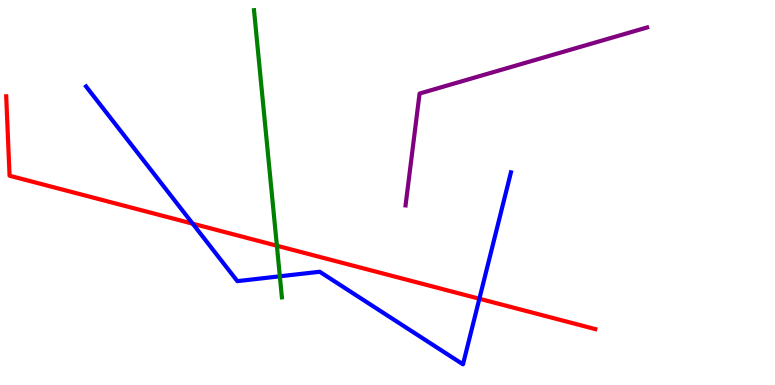[{'lines': ['blue', 'red'], 'intersections': [{'x': 2.49, 'y': 4.19}, {'x': 6.19, 'y': 2.24}]}, {'lines': ['green', 'red'], 'intersections': [{'x': 3.57, 'y': 3.62}]}, {'lines': ['purple', 'red'], 'intersections': []}, {'lines': ['blue', 'green'], 'intersections': [{'x': 3.61, 'y': 2.82}]}, {'lines': ['blue', 'purple'], 'intersections': []}, {'lines': ['green', 'purple'], 'intersections': []}]